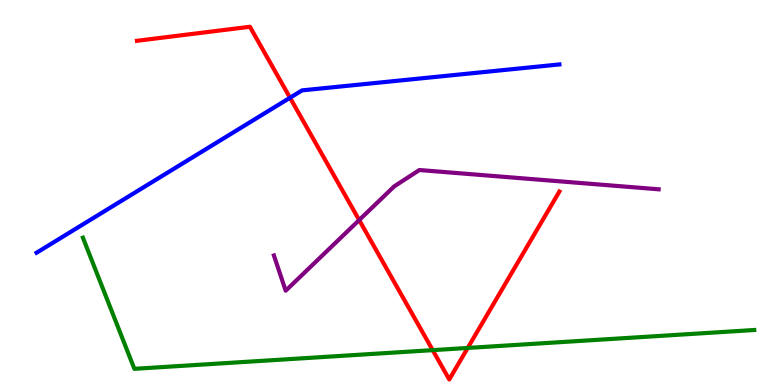[{'lines': ['blue', 'red'], 'intersections': [{'x': 3.74, 'y': 7.46}]}, {'lines': ['green', 'red'], 'intersections': [{'x': 5.58, 'y': 0.905}, {'x': 6.03, 'y': 0.962}]}, {'lines': ['purple', 'red'], 'intersections': [{'x': 4.63, 'y': 4.28}]}, {'lines': ['blue', 'green'], 'intersections': []}, {'lines': ['blue', 'purple'], 'intersections': []}, {'lines': ['green', 'purple'], 'intersections': []}]